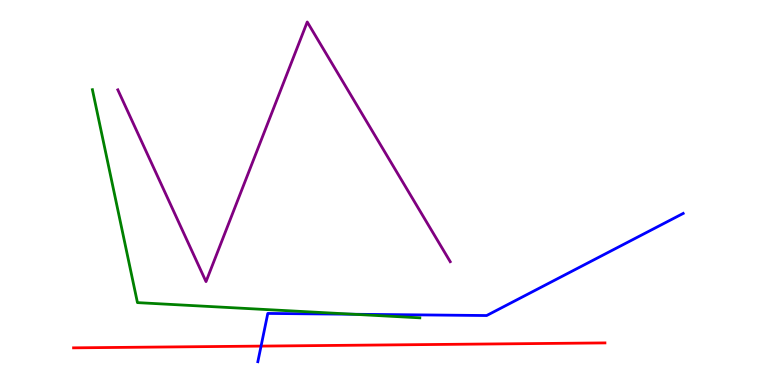[{'lines': ['blue', 'red'], 'intersections': [{'x': 3.37, 'y': 1.01}]}, {'lines': ['green', 'red'], 'intersections': []}, {'lines': ['purple', 'red'], 'intersections': []}, {'lines': ['blue', 'green'], 'intersections': [{'x': 4.56, 'y': 1.84}]}, {'lines': ['blue', 'purple'], 'intersections': []}, {'lines': ['green', 'purple'], 'intersections': []}]